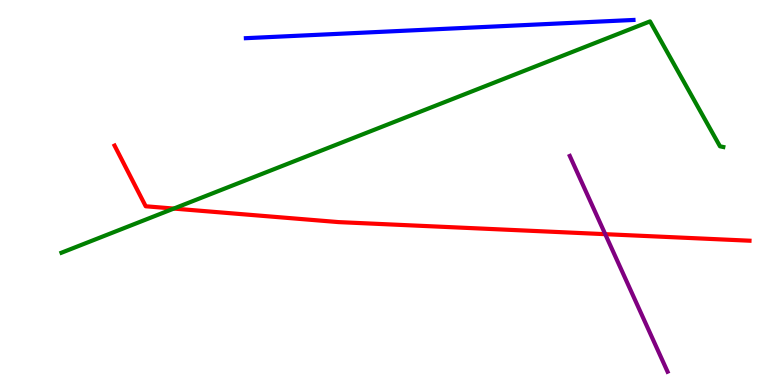[{'lines': ['blue', 'red'], 'intersections': []}, {'lines': ['green', 'red'], 'intersections': [{'x': 2.24, 'y': 4.58}]}, {'lines': ['purple', 'red'], 'intersections': [{'x': 7.81, 'y': 3.92}]}, {'lines': ['blue', 'green'], 'intersections': []}, {'lines': ['blue', 'purple'], 'intersections': []}, {'lines': ['green', 'purple'], 'intersections': []}]